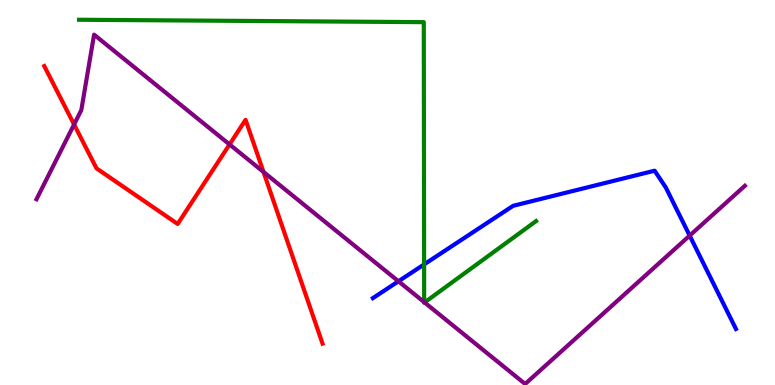[{'lines': ['blue', 'red'], 'intersections': []}, {'lines': ['green', 'red'], 'intersections': []}, {'lines': ['purple', 'red'], 'intersections': [{'x': 0.956, 'y': 6.77}, {'x': 2.96, 'y': 6.25}, {'x': 3.4, 'y': 5.53}]}, {'lines': ['blue', 'green'], 'intersections': [{'x': 5.47, 'y': 3.13}]}, {'lines': ['blue', 'purple'], 'intersections': [{'x': 5.14, 'y': 2.69}, {'x': 8.9, 'y': 3.88}]}, {'lines': ['green', 'purple'], 'intersections': [{'x': 5.47, 'y': 2.15}, {'x': 5.48, 'y': 2.14}]}]